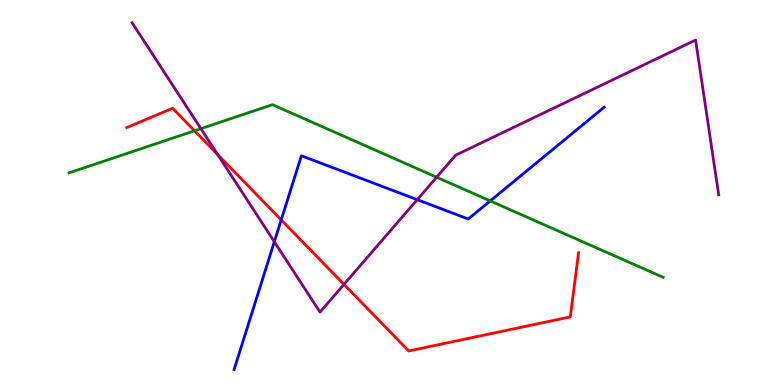[{'lines': ['blue', 'red'], 'intersections': [{'x': 3.63, 'y': 4.29}]}, {'lines': ['green', 'red'], 'intersections': [{'x': 2.51, 'y': 6.6}]}, {'lines': ['purple', 'red'], 'intersections': [{'x': 2.81, 'y': 5.98}, {'x': 4.44, 'y': 2.61}]}, {'lines': ['blue', 'green'], 'intersections': [{'x': 6.33, 'y': 4.78}]}, {'lines': ['blue', 'purple'], 'intersections': [{'x': 3.54, 'y': 3.72}, {'x': 5.38, 'y': 4.81}]}, {'lines': ['green', 'purple'], 'intersections': [{'x': 2.59, 'y': 6.66}, {'x': 5.63, 'y': 5.4}]}]